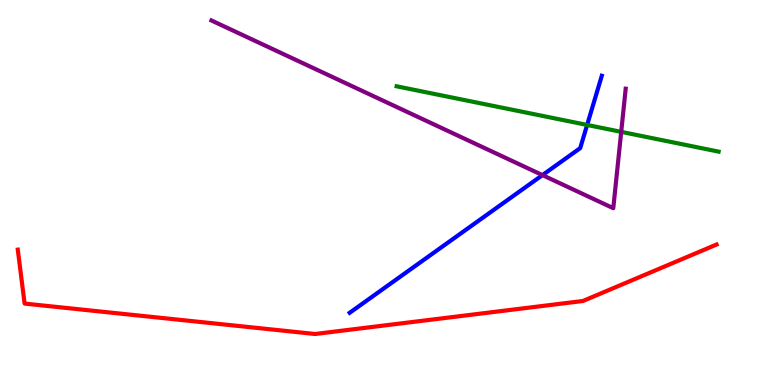[{'lines': ['blue', 'red'], 'intersections': []}, {'lines': ['green', 'red'], 'intersections': []}, {'lines': ['purple', 'red'], 'intersections': []}, {'lines': ['blue', 'green'], 'intersections': [{'x': 7.58, 'y': 6.75}]}, {'lines': ['blue', 'purple'], 'intersections': [{'x': 7.0, 'y': 5.45}]}, {'lines': ['green', 'purple'], 'intersections': [{'x': 8.02, 'y': 6.58}]}]